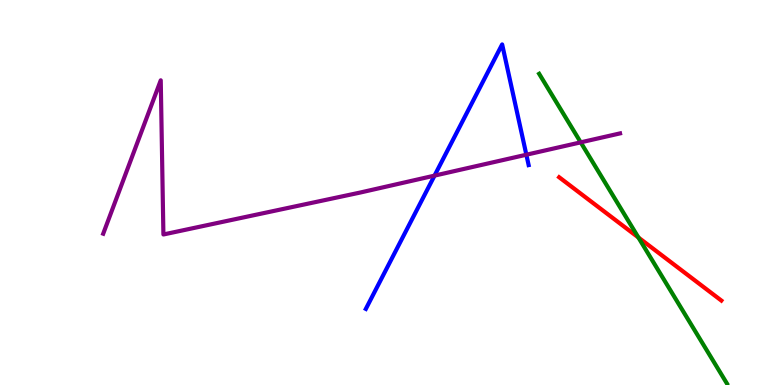[{'lines': ['blue', 'red'], 'intersections': []}, {'lines': ['green', 'red'], 'intersections': [{'x': 8.24, 'y': 3.83}]}, {'lines': ['purple', 'red'], 'intersections': []}, {'lines': ['blue', 'green'], 'intersections': []}, {'lines': ['blue', 'purple'], 'intersections': [{'x': 5.61, 'y': 5.44}, {'x': 6.79, 'y': 5.98}]}, {'lines': ['green', 'purple'], 'intersections': [{'x': 7.49, 'y': 6.3}]}]